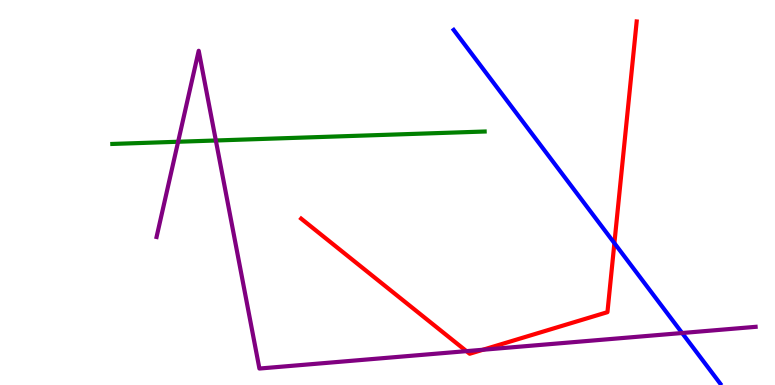[{'lines': ['blue', 'red'], 'intersections': [{'x': 7.93, 'y': 3.68}]}, {'lines': ['green', 'red'], 'intersections': []}, {'lines': ['purple', 'red'], 'intersections': [{'x': 6.02, 'y': 0.88}, {'x': 6.23, 'y': 0.916}]}, {'lines': ['blue', 'green'], 'intersections': []}, {'lines': ['blue', 'purple'], 'intersections': [{'x': 8.8, 'y': 1.35}]}, {'lines': ['green', 'purple'], 'intersections': [{'x': 2.3, 'y': 6.32}, {'x': 2.79, 'y': 6.35}]}]